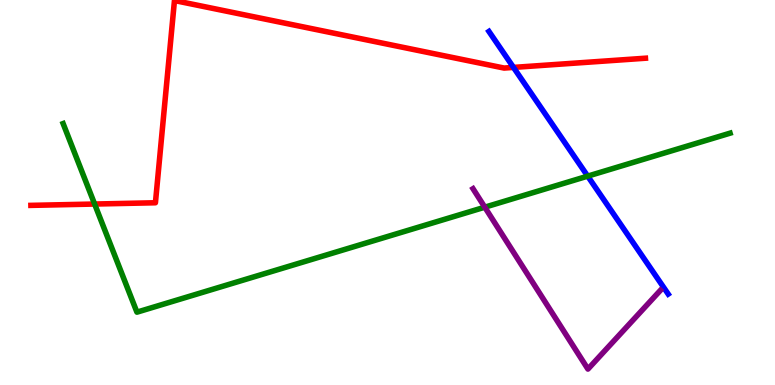[{'lines': ['blue', 'red'], 'intersections': [{'x': 6.63, 'y': 8.25}]}, {'lines': ['green', 'red'], 'intersections': [{'x': 1.22, 'y': 4.7}]}, {'lines': ['purple', 'red'], 'intersections': []}, {'lines': ['blue', 'green'], 'intersections': [{'x': 7.58, 'y': 5.43}]}, {'lines': ['blue', 'purple'], 'intersections': []}, {'lines': ['green', 'purple'], 'intersections': [{'x': 6.26, 'y': 4.62}]}]